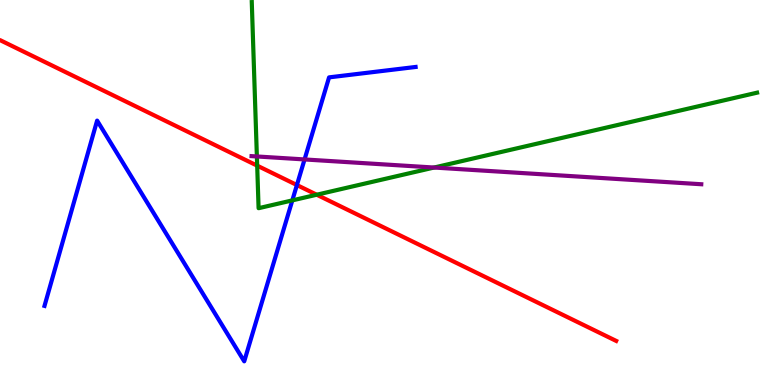[{'lines': ['blue', 'red'], 'intersections': [{'x': 3.83, 'y': 5.19}]}, {'lines': ['green', 'red'], 'intersections': [{'x': 3.32, 'y': 5.7}, {'x': 4.09, 'y': 4.94}]}, {'lines': ['purple', 'red'], 'intersections': []}, {'lines': ['blue', 'green'], 'intersections': [{'x': 3.77, 'y': 4.8}]}, {'lines': ['blue', 'purple'], 'intersections': [{'x': 3.93, 'y': 5.86}]}, {'lines': ['green', 'purple'], 'intersections': [{'x': 3.31, 'y': 5.94}, {'x': 5.6, 'y': 5.65}]}]